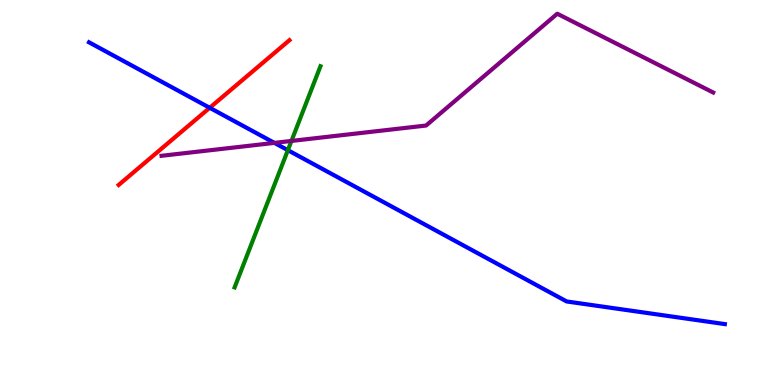[{'lines': ['blue', 'red'], 'intersections': [{'x': 2.71, 'y': 7.2}]}, {'lines': ['green', 'red'], 'intersections': []}, {'lines': ['purple', 'red'], 'intersections': []}, {'lines': ['blue', 'green'], 'intersections': [{'x': 3.71, 'y': 6.1}]}, {'lines': ['blue', 'purple'], 'intersections': [{'x': 3.54, 'y': 6.29}]}, {'lines': ['green', 'purple'], 'intersections': [{'x': 3.76, 'y': 6.34}]}]